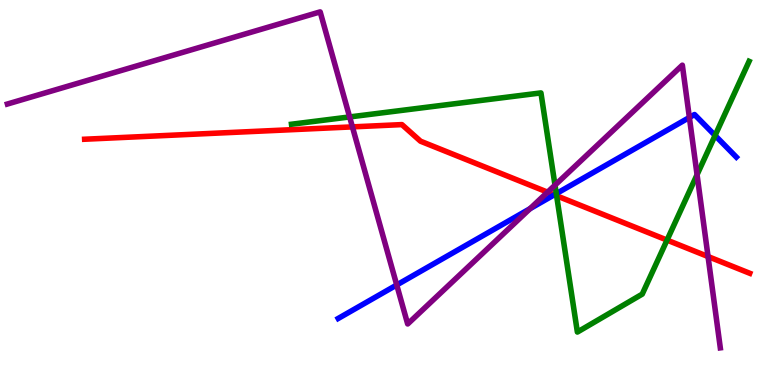[{'lines': ['blue', 'red'], 'intersections': [{'x': 7.15, 'y': 4.94}]}, {'lines': ['green', 'red'], 'intersections': [{'x': 7.18, 'y': 4.91}, {'x': 8.61, 'y': 3.76}]}, {'lines': ['purple', 'red'], 'intersections': [{'x': 4.55, 'y': 6.7}, {'x': 7.07, 'y': 5.01}, {'x': 9.14, 'y': 3.34}]}, {'lines': ['blue', 'green'], 'intersections': [{'x': 7.18, 'y': 4.97}, {'x': 9.23, 'y': 6.48}]}, {'lines': ['blue', 'purple'], 'intersections': [{'x': 5.12, 'y': 2.6}, {'x': 6.84, 'y': 4.58}, {'x': 8.9, 'y': 6.95}]}, {'lines': ['green', 'purple'], 'intersections': [{'x': 4.51, 'y': 6.96}, {'x': 7.16, 'y': 5.19}, {'x': 8.99, 'y': 5.46}]}]